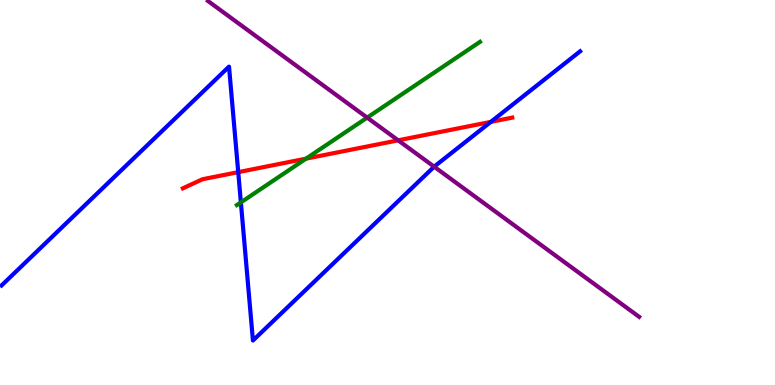[{'lines': ['blue', 'red'], 'intersections': [{'x': 3.07, 'y': 5.53}, {'x': 6.33, 'y': 6.83}]}, {'lines': ['green', 'red'], 'intersections': [{'x': 3.95, 'y': 5.88}]}, {'lines': ['purple', 'red'], 'intersections': [{'x': 5.14, 'y': 6.36}]}, {'lines': ['blue', 'green'], 'intersections': [{'x': 3.11, 'y': 4.74}]}, {'lines': ['blue', 'purple'], 'intersections': [{'x': 5.6, 'y': 5.67}]}, {'lines': ['green', 'purple'], 'intersections': [{'x': 4.74, 'y': 6.95}]}]